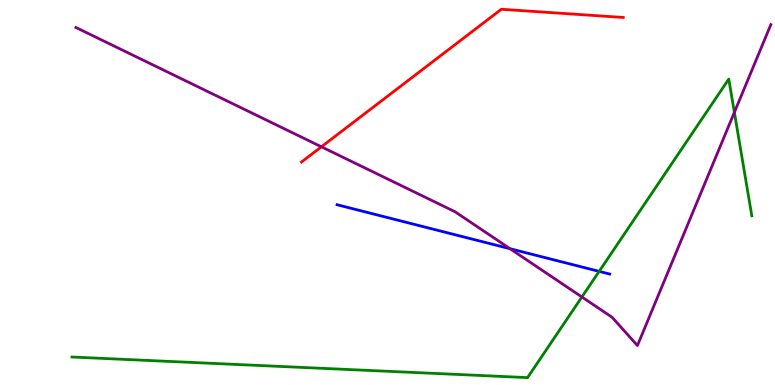[{'lines': ['blue', 'red'], 'intersections': []}, {'lines': ['green', 'red'], 'intersections': []}, {'lines': ['purple', 'red'], 'intersections': [{'x': 4.15, 'y': 6.19}]}, {'lines': ['blue', 'green'], 'intersections': [{'x': 7.73, 'y': 2.95}]}, {'lines': ['blue', 'purple'], 'intersections': [{'x': 6.58, 'y': 3.54}]}, {'lines': ['green', 'purple'], 'intersections': [{'x': 7.51, 'y': 2.29}, {'x': 9.48, 'y': 7.08}]}]